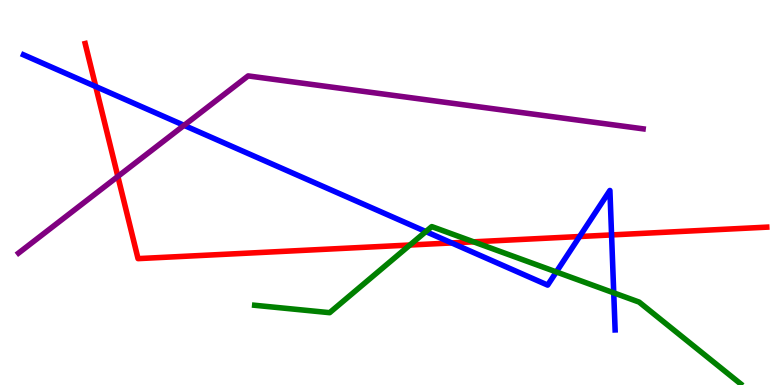[{'lines': ['blue', 'red'], 'intersections': [{'x': 1.24, 'y': 7.75}, {'x': 5.83, 'y': 3.69}, {'x': 7.48, 'y': 3.86}, {'x': 7.89, 'y': 3.9}]}, {'lines': ['green', 'red'], 'intersections': [{'x': 5.29, 'y': 3.64}, {'x': 6.11, 'y': 3.72}]}, {'lines': ['purple', 'red'], 'intersections': [{'x': 1.52, 'y': 5.42}]}, {'lines': ['blue', 'green'], 'intersections': [{'x': 5.49, 'y': 3.98}, {'x': 7.18, 'y': 2.94}, {'x': 7.92, 'y': 2.39}]}, {'lines': ['blue', 'purple'], 'intersections': [{'x': 2.38, 'y': 6.74}]}, {'lines': ['green', 'purple'], 'intersections': []}]